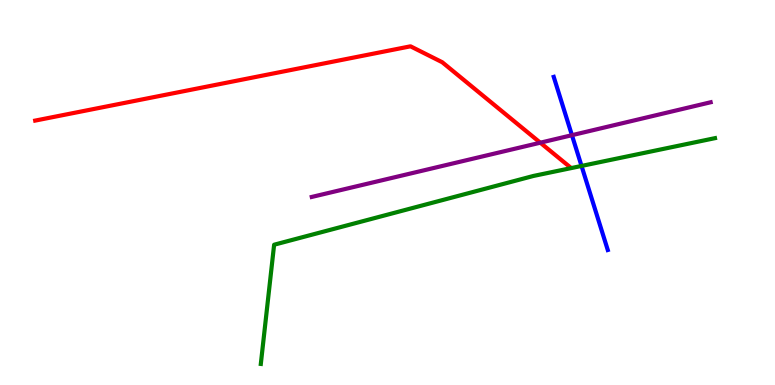[{'lines': ['blue', 'red'], 'intersections': []}, {'lines': ['green', 'red'], 'intersections': []}, {'lines': ['purple', 'red'], 'intersections': [{'x': 6.97, 'y': 6.29}]}, {'lines': ['blue', 'green'], 'intersections': [{'x': 7.5, 'y': 5.69}]}, {'lines': ['blue', 'purple'], 'intersections': [{'x': 7.38, 'y': 6.49}]}, {'lines': ['green', 'purple'], 'intersections': []}]